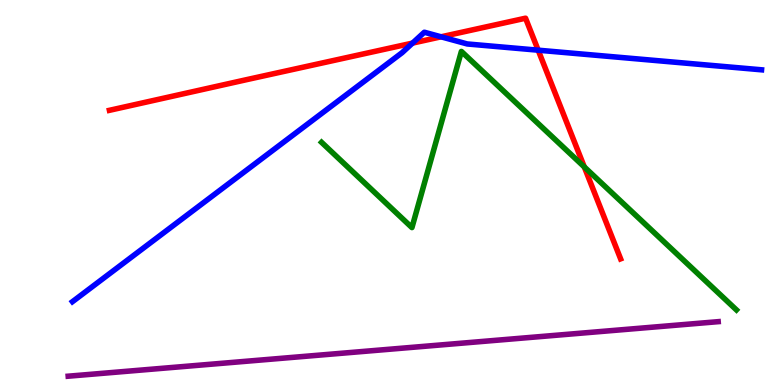[{'lines': ['blue', 'red'], 'intersections': [{'x': 5.32, 'y': 8.88}, {'x': 5.69, 'y': 9.04}, {'x': 6.94, 'y': 8.7}]}, {'lines': ['green', 'red'], 'intersections': [{'x': 7.54, 'y': 5.66}]}, {'lines': ['purple', 'red'], 'intersections': []}, {'lines': ['blue', 'green'], 'intersections': []}, {'lines': ['blue', 'purple'], 'intersections': []}, {'lines': ['green', 'purple'], 'intersections': []}]